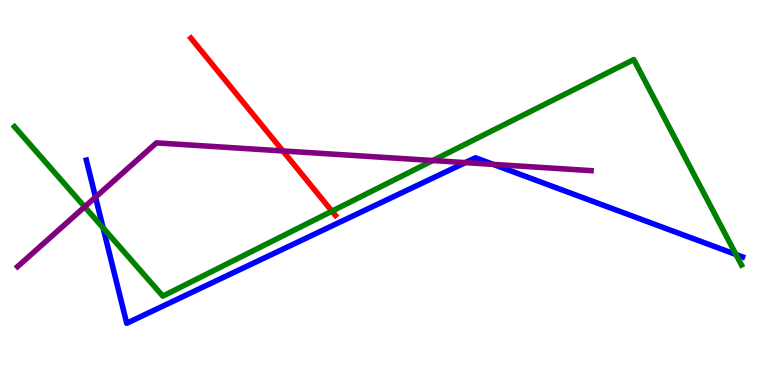[{'lines': ['blue', 'red'], 'intersections': []}, {'lines': ['green', 'red'], 'intersections': [{'x': 4.28, 'y': 4.52}]}, {'lines': ['purple', 'red'], 'intersections': [{'x': 3.65, 'y': 6.08}]}, {'lines': ['blue', 'green'], 'intersections': [{'x': 1.33, 'y': 4.08}, {'x': 9.5, 'y': 3.39}]}, {'lines': ['blue', 'purple'], 'intersections': [{'x': 1.23, 'y': 4.88}, {'x': 6.0, 'y': 5.78}, {'x': 6.36, 'y': 5.73}]}, {'lines': ['green', 'purple'], 'intersections': [{'x': 1.09, 'y': 4.63}, {'x': 5.58, 'y': 5.83}]}]